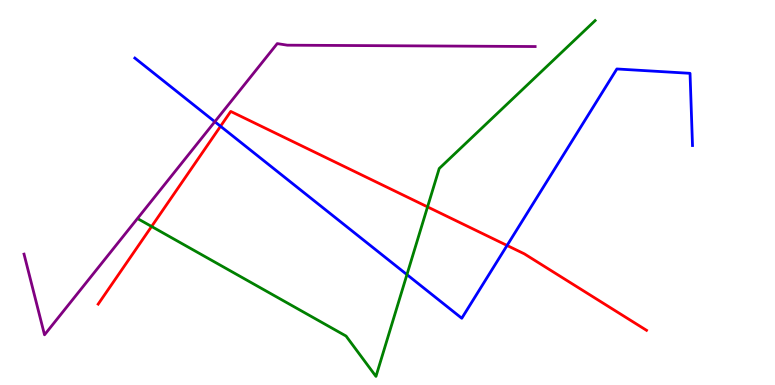[{'lines': ['blue', 'red'], 'intersections': [{'x': 2.85, 'y': 6.72}, {'x': 6.54, 'y': 3.62}]}, {'lines': ['green', 'red'], 'intersections': [{'x': 1.96, 'y': 4.12}, {'x': 5.52, 'y': 4.63}]}, {'lines': ['purple', 'red'], 'intersections': []}, {'lines': ['blue', 'green'], 'intersections': [{'x': 5.25, 'y': 2.87}]}, {'lines': ['blue', 'purple'], 'intersections': [{'x': 2.77, 'y': 6.84}]}, {'lines': ['green', 'purple'], 'intersections': []}]